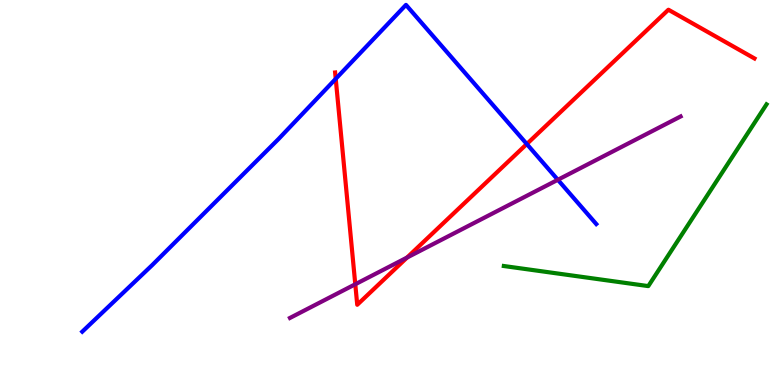[{'lines': ['blue', 'red'], 'intersections': [{'x': 4.33, 'y': 7.95}, {'x': 6.8, 'y': 6.26}]}, {'lines': ['green', 'red'], 'intersections': []}, {'lines': ['purple', 'red'], 'intersections': [{'x': 4.58, 'y': 2.62}, {'x': 5.25, 'y': 3.31}]}, {'lines': ['blue', 'green'], 'intersections': []}, {'lines': ['blue', 'purple'], 'intersections': [{'x': 7.2, 'y': 5.33}]}, {'lines': ['green', 'purple'], 'intersections': []}]